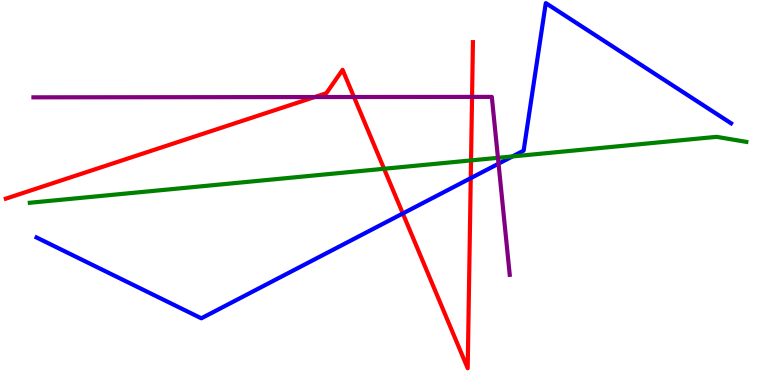[{'lines': ['blue', 'red'], 'intersections': [{'x': 5.2, 'y': 4.46}, {'x': 6.07, 'y': 5.37}]}, {'lines': ['green', 'red'], 'intersections': [{'x': 4.96, 'y': 5.62}, {'x': 6.08, 'y': 5.83}]}, {'lines': ['purple', 'red'], 'intersections': [{'x': 4.06, 'y': 7.48}, {'x': 4.57, 'y': 7.48}, {'x': 6.09, 'y': 7.48}]}, {'lines': ['blue', 'green'], 'intersections': [{'x': 6.61, 'y': 5.94}]}, {'lines': ['blue', 'purple'], 'intersections': [{'x': 6.43, 'y': 5.75}]}, {'lines': ['green', 'purple'], 'intersections': [{'x': 6.43, 'y': 5.9}]}]